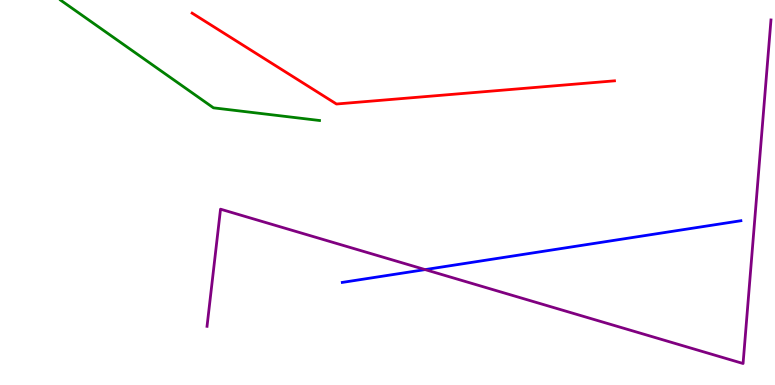[{'lines': ['blue', 'red'], 'intersections': []}, {'lines': ['green', 'red'], 'intersections': []}, {'lines': ['purple', 'red'], 'intersections': []}, {'lines': ['blue', 'green'], 'intersections': []}, {'lines': ['blue', 'purple'], 'intersections': [{'x': 5.49, 'y': 3.0}]}, {'lines': ['green', 'purple'], 'intersections': []}]